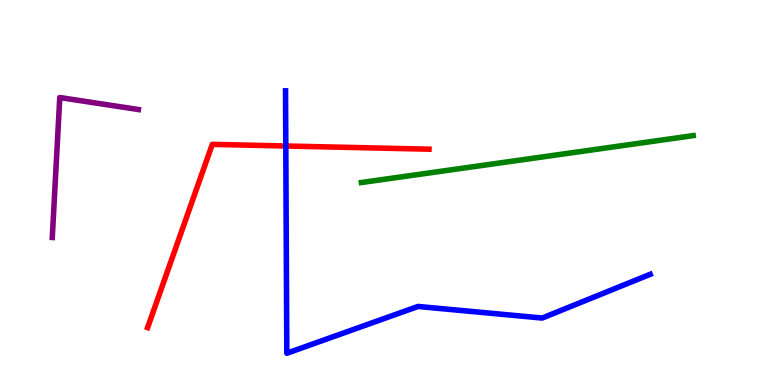[{'lines': ['blue', 'red'], 'intersections': [{'x': 3.69, 'y': 6.21}]}, {'lines': ['green', 'red'], 'intersections': []}, {'lines': ['purple', 'red'], 'intersections': []}, {'lines': ['blue', 'green'], 'intersections': []}, {'lines': ['blue', 'purple'], 'intersections': []}, {'lines': ['green', 'purple'], 'intersections': []}]